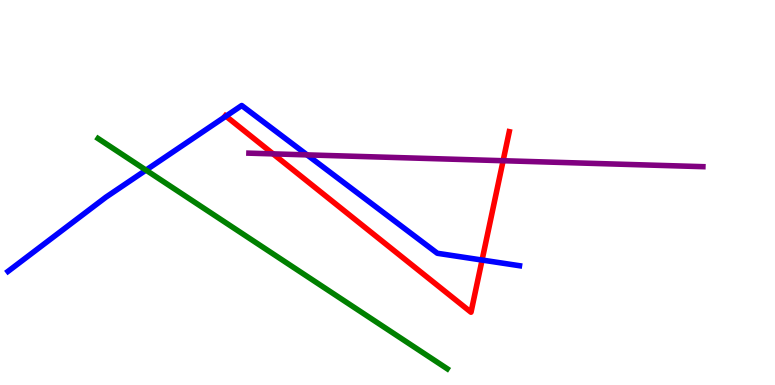[{'lines': ['blue', 'red'], 'intersections': [{'x': 2.92, 'y': 6.98}, {'x': 6.22, 'y': 3.25}]}, {'lines': ['green', 'red'], 'intersections': []}, {'lines': ['purple', 'red'], 'intersections': [{'x': 3.52, 'y': 6.0}, {'x': 6.49, 'y': 5.83}]}, {'lines': ['blue', 'green'], 'intersections': [{'x': 1.88, 'y': 5.58}]}, {'lines': ['blue', 'purple'], 'intersections': [{'x': 3.96, 'y': 5.98}]}, {'lines': ['green', 'purple'], 'intersections': []}]